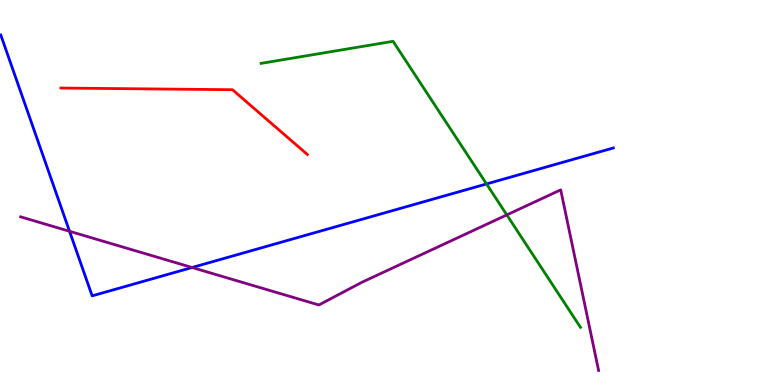[{'lines': ['blue', 'red'], 'intersections': []}, {'lines': ['green', 'red'], 'intersections': []}, {'lines': ['purple', 'red'], 'intersections': []}, {'lines': ['blue', 'green'], 'intersections': [{'x': 6.28, 'y': 5.22}]}, {'lines': ['blue', 'purple'], 'intersections': [{'x': 0.897, 'y': 3.99}, {'x': 2.48, 'y': 3.05}]}, {'lines': ['green', 'purple'], 'intersections': [{'x': 6.54, 'y': 4.42}]}]